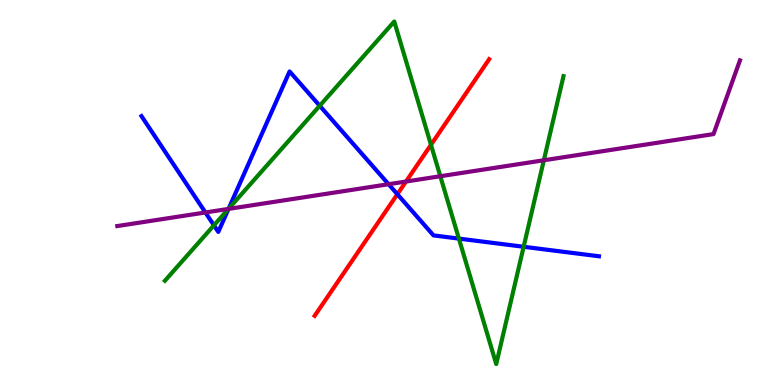[{'lines': ['blue', 'red'], 'intersections': [{'x': 5.13, 'y': 4.96}]}, {'lines': ['green', 'red'], 'intersections': [{'x': 5.56, 'y': 6.24}]}, {'lines': ['purple', 'red'], 'intersections': [{'x': 5.24, 'y': 5.28}]}, {'lines': ['blue', 'green'], 'intersections': [{'x': 2.76, 'y': 4.15}, {'x': 2.95, 'y': 4.58}, {'x': 4.13, 'y': 7.25}, {'x': 5.92, 'y': 3.8}, {'x': 6.76, 'y': 3.59}]}, {'lines': ['blue', 'purple'], 'intersections': [{'x': 2.65, 'y': 4.48}, {'x': 2.95, 'y': 4.57}, {'x': 5.01, 'y': 5.22}]}, {'lines': ['green', 'purple'], 'intersections': [{'x': 2.95, 'y': 4.57}, {'x': 5.68, 'y': 5.42}, {'x': 7.02, 'y': 5.84}]}]